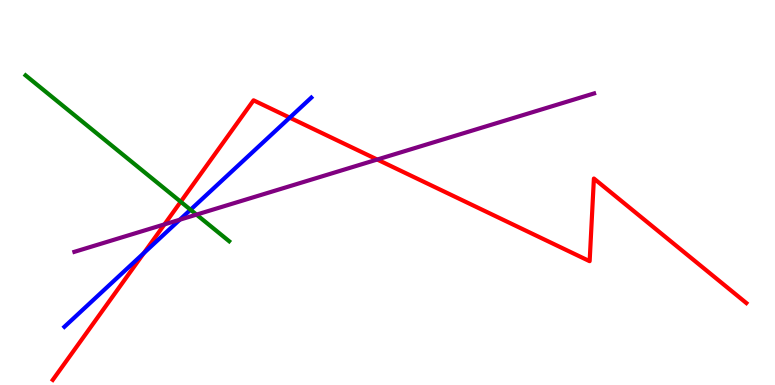[{'lines': ['blue', 'red'], 'intersections': [{'x': 1.86, 'y': 3.43}, {'x': 3.74, 'y': 6.94}]}, {'lines': ['green', 'red'], 'intersections': [{'x': 2.33, 'y': 4.76}]}, {'lines': ['purple', 'red'], 'intersections': [{'x': 2.12, 'y': 4.17}, {'x': 4.87, 'y': 5.86}]}, {'lines': ['blue', 'green'], 'intersections': [{'x': 2.46, 'y': 4.55}]}, {'lines': ['blue', 'purple'], 'intersections': [{'x': 2.32, 'y': 4.29}]}, {'lines': ['green', 'purple'], 'intersections': [{'x': 2.54, 'y': 4.43}]}]